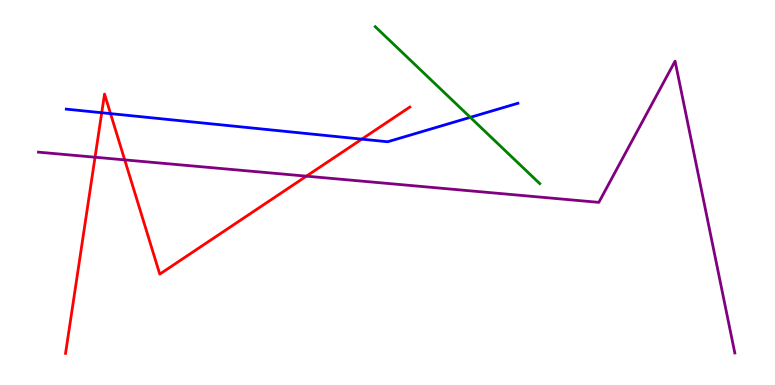[{'lines': ['blue', 'red'], 'intersections': [{'x': 1.31, 'y': 7.07}, {'x': 1.43, 'y': 7.05}, {'x': 4.67, 'y': 6.39}]}, {'lines': ['green', 'red'], 'intersections': []}, {'lines': ['purple', 'red'], 'intersections': [{'x': 1.23, 'y': 5.92}, {'x': 1.61, 'y': 5.85}, {'x': 3.95, 'y': 5.42}]}, {'lines': ['blue', 'green'], 'intersections': [{'x': 6.07, 'y': 6.95}]}, {'lines': ['blue', 'purple'], 'intersections': []}, {'lines': ['green', 'purple'], 'intersections': []}]